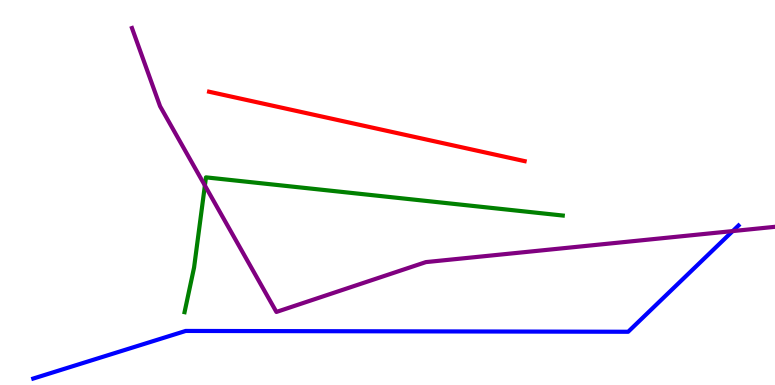[{'lines': ['blue', 'red'], 'intersections': []}, {'lines': ['green', 'red'], 'intersections': []}, {'lines': ['purple', 'red'], 'intersections': []}, {'lines': ['blue', 'green'], 'intersections': []}, {'lines': ['blue', 'purple'], 'intersections': [{'x': 9.45, 'y': 4.0}]}, {'lines': ['green', 'purple'], 'intersections': [{'x': 2.64, 'y': 5.18}]}]